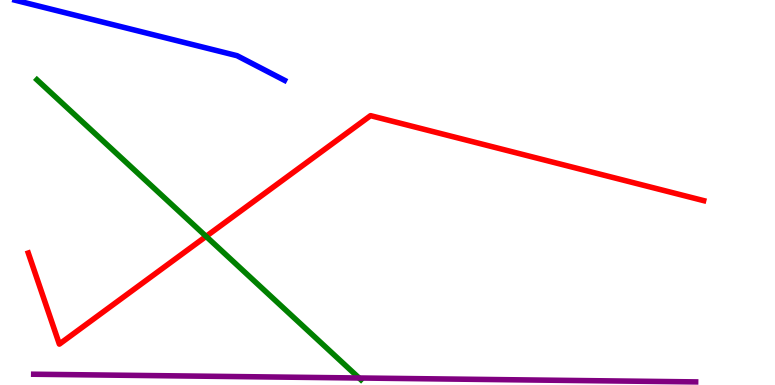[{'lines': ['blue', 'red'], 'intersections': []}, {'lines': ['green', 'red'], 'intersections': [{'x': 2.66, 'y': 3.86}]}, {'lines': ['purple', 'red'], 'intersections': []}, {'lines': ['blue', 'green'], 'intersections': []}, {'lines': ['blue', 'purple'], 'intersections': []}, {'lines': ['green', 'purple'], 'intersections': [{'x': 4.63, 'y': 0.182}]}]